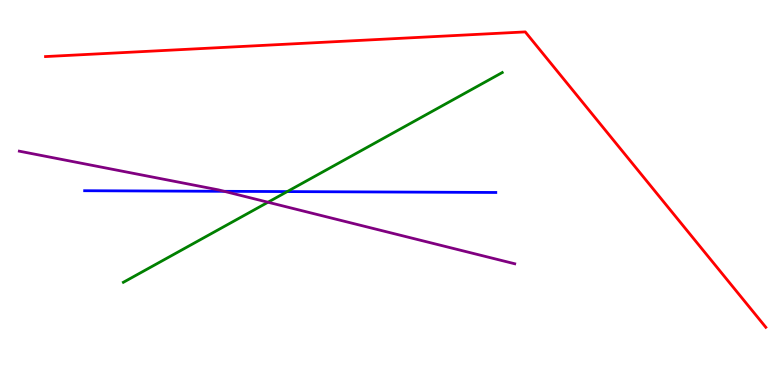[{'lines': ['blue', 'red'], 'intersections': []}, {'lines': ['green', 'red'], 'intersections': []}, {'lines': ['purple', 'red'], 'intersections': []}, {'lines': ['blue', 'green'], 'intersections': [{'x': 3.71, 'y': 5.02}]}, {'lines': ['blue', 'purple'], 'intersections': [{'x': 2.89, 'y': 5.03}]}, {'lines': ['green', 'purple'], 'intersections': [{'x': 3.46, 'y': 4.75}]}]